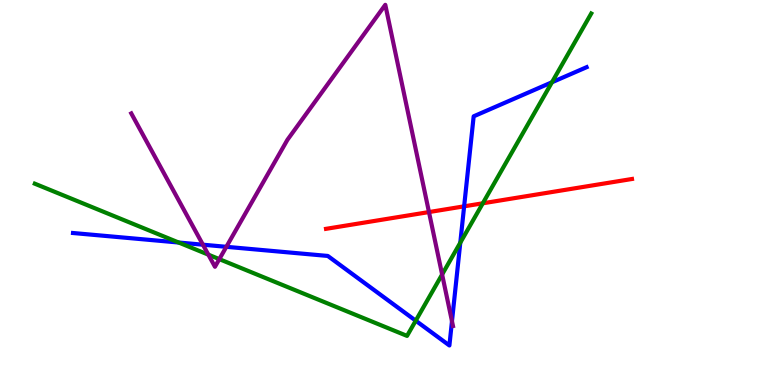[{'lines': ['blue', 'red'], 'intersections': [{'x': 5.99, 'y': 4.64}]}, {'lines': ['green', 'red'], 'intersections': [{'x': 6.23, 'y': 4.72}]}, {'lines': ['purple', 'red'], 'intersections': [{'x': 5.54, 'y': 4.49}]}, {'lines': ['blue', 'green'], 'intersections': [{'x': 2.31, 'y': 3.7}, {'x': 5.36, 'y': 1.67}, {'x': 5.94, 'y': 3.7}, {'x': 7.12, 'y': 7.86}]}, {'lines': ['blue', 'purple'], 'intersections': [{'x': 2.62, 'y': 3.64}, {'x': 2.92, 'y': 3.59}, {'x': 5.83, 'y': 1.66}]}, {'lines': ['green', 'purple'], 'intersections': [{'x': 2.69, 'y': 3.39}, {'x': 2.83, 'y': 3.27}, {'x': 5.7, 'y': 2.87}]}]